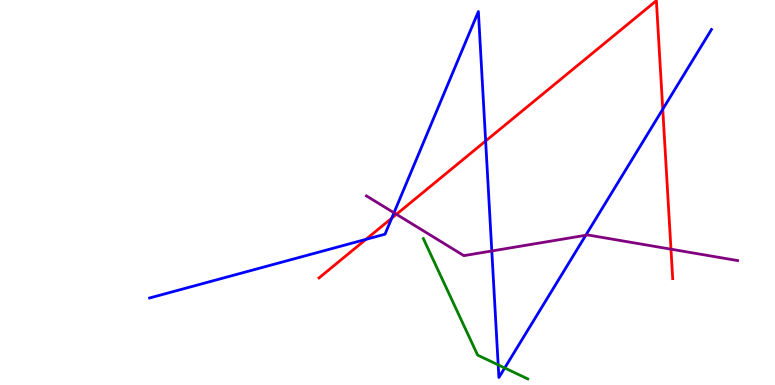[{'lines': ['blue', 'red'], 'intersections': [{'x': 4.72, 'y': 3.78}, {'x': 5.05, 'y': 4.33}, {'x': 6.27, 'y': 6.34}, {'x': 8.55, 'y': 7.16}]}, {'lines': ['green', 'red'], 'intersections': []}, {'lines': ['purple', 'red'], 'intersections': [{'x': 5.12, 'y': 4.43}, {'x': 8.66, 'y': 3.53}]}, {'lines': ['blue', 'green'], 'intersections': [{'x': 6.43, 'y': 0.523}, {'x': 6.51, 'y': 0.443}]}, {'lines': ['blue', 'purple'], 'intersections': [{'x': 5.08, 'y': 4.47}, {'x': 6.35, 'y': 3.48}, {'x': 7.56, 'y': 3.89}]}, {'lines': ['green', 'purple'], 'intersections': []}]